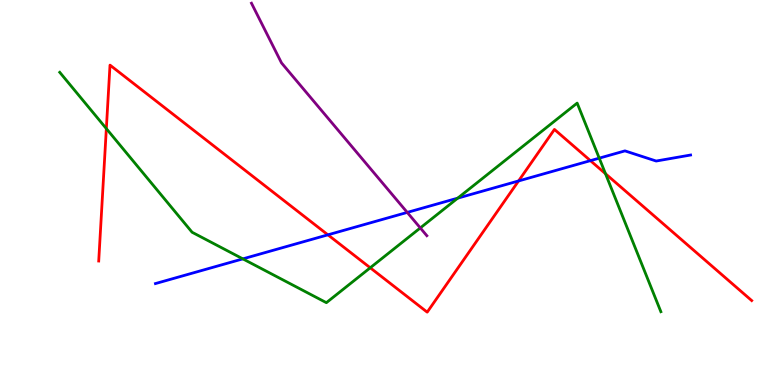[{'lines': ['blue', 'red'], 'intersections': [{'x': 4.23, 'y': 3.9}, {'x': 6.69, 'y': 5.3}, {'x': 7.62, 'y': 5.83}]}, {'lines': ['green', 'red'], 'intersections': [{'x': 1.37, 'y': 6.66}, {'x': 4.78, 'y': 3.04}, {'x': 7.81, 'y': 5.49}]}, {'lines': ['purple', 'red'], 'intersections': []}, {'lines': ['blue', 'green'], 'intersections': [{'x': 3.13, 'y': 3.28}, {'x': 5.91, 'y': 4.85}, {'x': 7.73, 'y': 5.89}]}, {'lines': ['blue', 'purple'], 'intersections': [{'x': 5.25, 'y': 4.48}]}, {'lines': ['green', 'purple'], 'intersections': [{'x': 5.42, 'y': 4.08}]}]